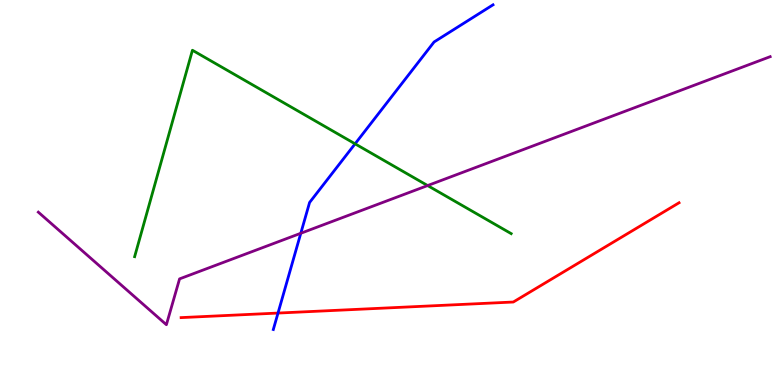[{'lines': ['blue', 'red'], 'intersections': [{'x': 3.59, 'y': 1.87}]}, {'lines': ['green', 'red'], 'intersections': []}, {'lines': ['purple', 'red'], 'intersections': []}, {'lines': ['blue', 'green'], 'intersections': [{'x': 4.58, 'y': 6.26}]}, {'lines': ['blue', 'purple'], 'intersections': [{'x': 3.88, 'y': 3.94}]}, {'lines': ['green', 'purple'], 'intersections': [{'x': 5.52, 'y': 5.18}]}]